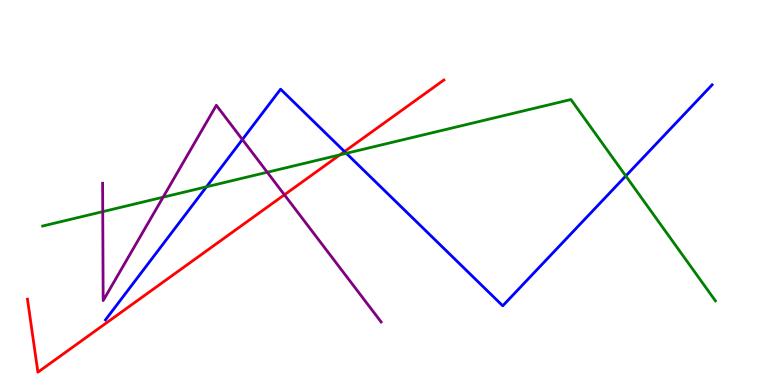[{'lines': ['blue', 'red'], 'intersections': [{'x': 4.45, 'y': 6.06}]}, {'lines': ['green', 'red'], 'intersections': [{'x': 4.39, 'y': 5.98}]}, {'lines': ['purple', 'red'], 'intersections': [{'x': 3.67, 'y': 4.94}]}, {'lines': ['blue', 'green'], 'intersections': [{'x': 2.66, 'y': 5.15}, {'x': 4.47, 'y': 6.02}, {'x': 8.07, 'y': 5.43}]}, {'lines': ['blue', 'purple'], 'intersections': [{'x': 3.13, 'y': 6.38}]}, {'lines': ['green', 'purple'], 'intersections': [{'x': 1.33, 'y': 4.5}, {'x': 2.1, 'y': 4.88}, {'x': 3.45, 'y': 5.53}]}]